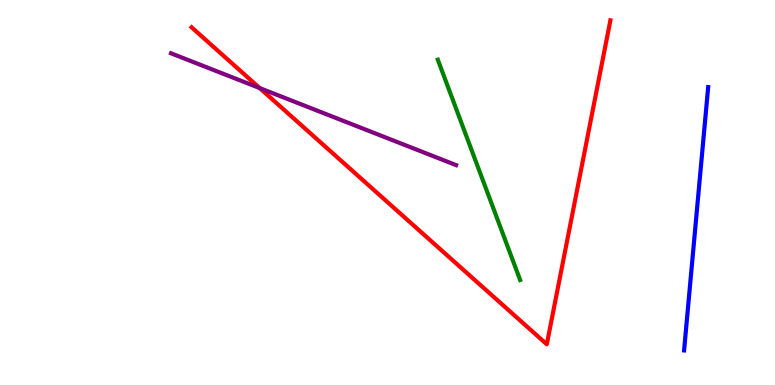[{'lines': ['blue', 'red'], 'intersections': []}, {'lines': ['green', 'red'], 'intersections': []}, {'lines': ['purple', 'red'], 'intersections': [{'x': 3.35, 'y': 7.71}]}, {'lines': ['blue', 'green'], 'intersections': []}, {'lines': ['blue', 'purple'], 'intersections': []}, {'lines': ['green', 'purple'], 'intersections': []}]